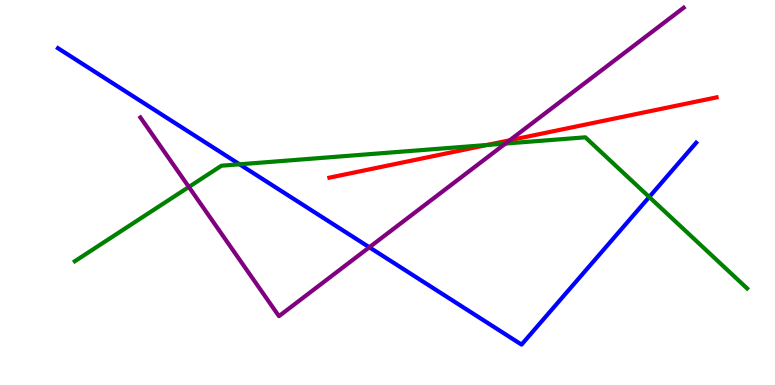[{'lines': ['blue', 'red'], 'intersections': []}, {'lines': ['green', 'red'], 'intersections': [{'x': 6.28, 'y': 6.23}]}, {'lines': ['purple', 'red'], 'intersections': [{'x': 6.58, 'y': 6.36}]}, {'lines': ['blue', 'green'], 'intersections': [{'x': 3.09, 'y': 5.73}, {'x': 8.38, 'y': 4.88}]}, {'lines': ['blue', 'purple'], 'intersections': [{'x': 4.77, 'y': 3.58}]}, {'lines': ['green', 'purple'], 'intersections': [{'x': 2.44, 'y': 5.14}, {'x': 6.52, 'y': 6.27}]}]